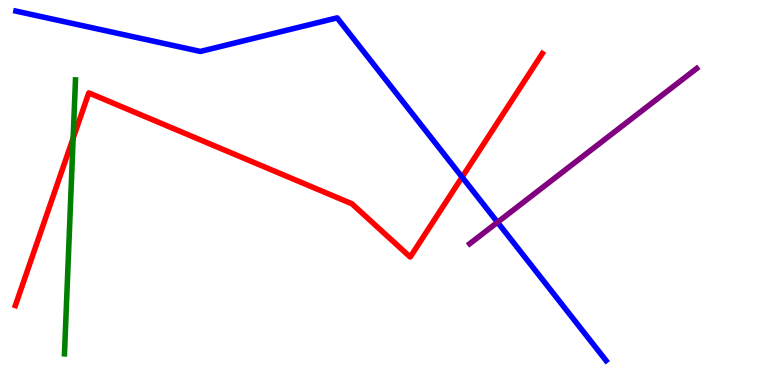[{'lines': ['blue', 'red'], 'intersections': [{'x': 5.96, 'y': 5.4}]}, {'lines': ['green', 'red'], 'intersections': [{'x': 0.944, 'y': 6.41}]}, {'lines': ['purple', 'red'], 'intersections': []}, {'lines': ['blue', 'green'], 'intersections': []}, {'lines': ['blue', 'purple'], 'intersections': [{'x': 6.42, 'y': 4.23}]}, {'lines': ['green', 'purple'], 'intersections': []}]